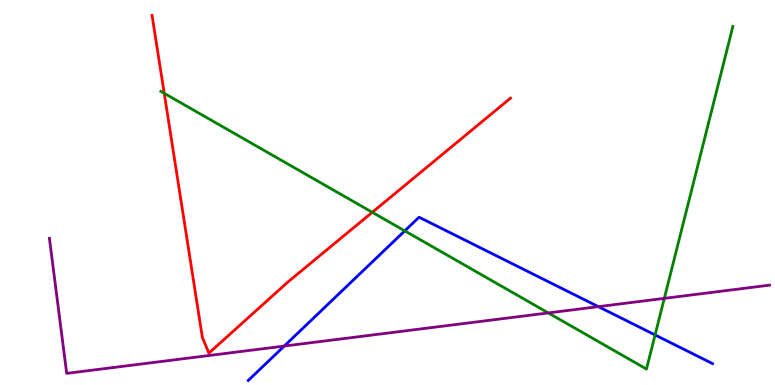[{'lines': ['blue', 'red'], 'intersections': []}, {'lines': ['green', 'red'], 'intersections': [{'x': 2.12, 'y': 7.58}, {'x': 4.8, 'y': 4.49}]}, {'lines': ['purple', 'red'], 'intersections': []}, {'lines': ['blue', 'green'], 'intersections': [{'x': 5.22, 'y': 4.0}, {'x': 8.45, 'y': 1.3}]}, {'lines': ['blue', 'purple'], 'intersections': [{'x': 3.67, 'y': 1.01}, {'x': 7.72, 'y': 2.04}]}, {'lines': ['green', 'purple'], 'intersections': [{'x': 7.07, 'y': 1.87}, {'x': 8.57, 'y': 2.25}]}]